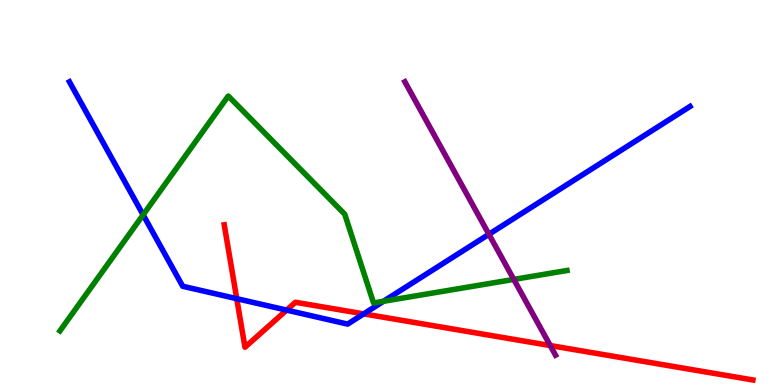[{'lines': ['blue', 'red'], 'intersections': [{'x': 3.05, 'y': 2.24}, {'x': 3.7, 'y': 1.95}, {'x': 4.69, 'y': 1.85}]}, {'lines': ['green', 'red'], 'intersections': []}, {'lines': ['purple', 'red'], 'intersections': [{'x': 7.1, 'y': 1.02}]}, {'lines': ['blue', 'green'], 'intersections': [{'x': 1.85, 'y': 4.42}, {'x': 4.95, 'y': 2.17}]}, {'lines': ['blue', 'purple'], 'intersections': [{'x': 6.31, 'y': 3.91}]}, {'lines': ['green', 'purple'], 'intersections': [{'x': 6.63, 'y': 2.74}]}]